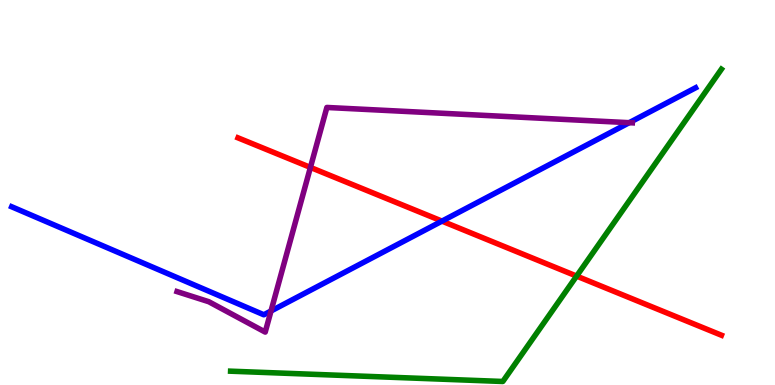[{'lines': ['blue', 'red'], 'intersections': [{'x': 5.7, 'y': 4.26}]}, {'lines': ['green', 'red'], 'intersections': [{'x': 7.44, 'y': 2.83}]}, {'lines': ['purple', 'red'], 'intersections': [{'x': 4.01, 'y': 5.65}]}, {'lines': ['blue', 'green'], 'intersections': []}, {'lines': ['blue', 'purple'], 'intersections': [{'x': 3.5, 'y': 1.92}, {'x': 8.12, 'y': 6.81}]}, {'lines': ['green', 'purple'], 'intersections': []}]